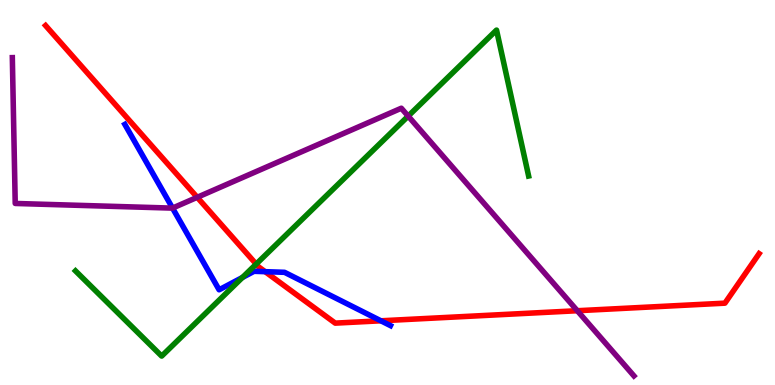[{'lines': ['blue', 'red'], 'intersections': [{'x': 3.42, 'y': 2.94}, {'x': 4.91, 'y': 1.67}]}, {'lines': ['green', 'red'], 'intersections': [{'x': 3.31, 'y': 3.14}]}, {'lines': ['purple', 'red'], 'intersections': [{'x': 2.54, 'y': 4.88}, {'x': 7.45, 'y': 1.93}]}, {'lines': ['blue', 'green'], 'intersections': [{'x': 3.13, 'y': 2.79}]}, {'lines': ['blue', 'purple'], 'intersections': [{'x': 2.23, 'y': 4.6}]}, {'lines': ['green', 'purple'], 'intersections': [{'x': 5.27, 'y': 6.98}]}]